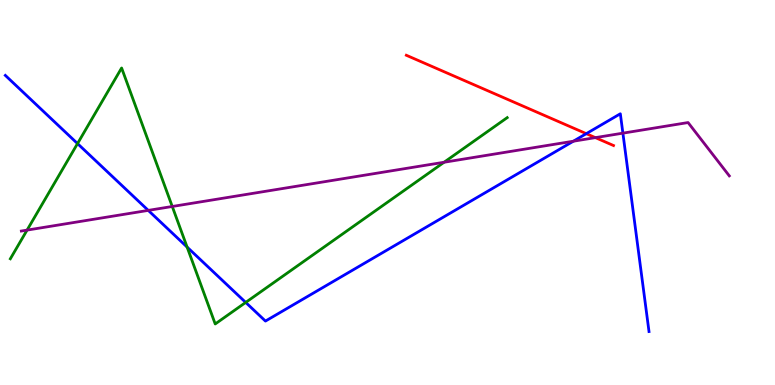[{'lines': ['blue', 'red'], 'intersections': [{'x': 7.56, 'y': 6.53}]}, {'lines': ['green', 'red'], 'intersections': []}, {'lines': ['purple', 'red'], 'intersections': [{'x': 7.68, 'y': 6.43}]}, {'lines': ['blue', 'green'], 'intersections': [{'x': 1.0, 'y': 6.27}, {'x': 2.41, 'y': 3.58}, {'x': 3.17, 'y': 2.14}]}, {'lines': ['blue', 'purple'], 'intersections': [{'x': 1.91, 'y': 4.54}, {'x': 7.4, 'y': 6.33}, {'x': 8.04, 'y': 6.54}]}, {'lines': ['green', 'purple'], 'intersections': [{'x': 0.349, 'y': 4.02}, {'x': 2.22, 'y': 4.64}, {'x': 5.73, 'y': 5.79}]}]